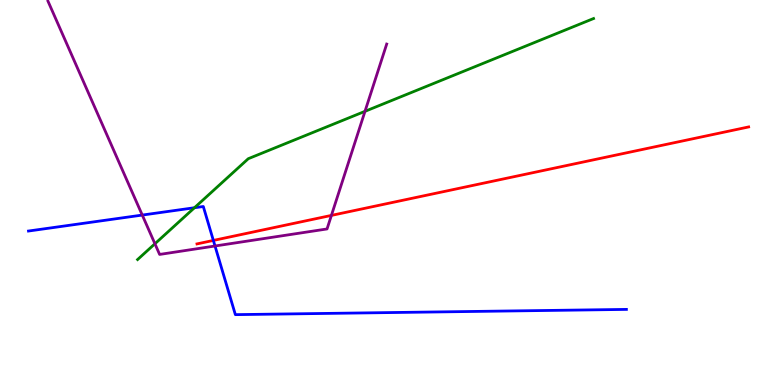[{'lines': ['blue', 'red'], 'intersections': [{'x': 2.75, 'y': 3.75}]}, {'lines': ['green', 'red'], 'intersections': []}, {'lines': ['purple', 'red'], 'intersections': [{'x': 4.28, 'y': 4.41}]}, {'lines': ['blue', 'green'], 'intersections': [{'x': 2.51, 'y': 4.6}]}, {'lines': ['blue', 'purple'], 'intersections': [{'x': 1.84, 'y': 4.41}, {'x': 2.77, 'y': 3.61}]}, {'lines': ['green', 'purple'], 'intersections': [{'x': 2.0, 'y': 3.67}, {'x': 4.71, 'y': 7.11}]}]